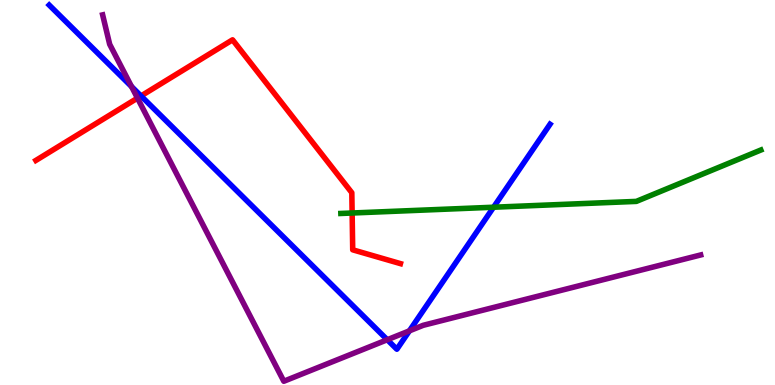[{'lines': ['blue', 'red'], 'intersections': [{'x': 1.82, 'y': 7.51}]}, {'lines': ['green', 'red'], 'intersections': [{'x': 4.54, 'y': 4.47}]}, {'lines': ['purple', 'red'], 'intersections': [{'x': 1.77, 'y': 7.45}]}, {'lines': ['blue', 'green'], 'intersections': [{'x': 6.37, 'y': 4.62}]}, {'lines': ['blue', 'purple'], 'intersections': [{'x': 1.7, 'y': 7.75}, {'x': 5.0, 'y': 1.18}, {'x': 5.28, 'y': 1.41}]}, {'lines': ['green', 'purple'], 'intersections': []}]